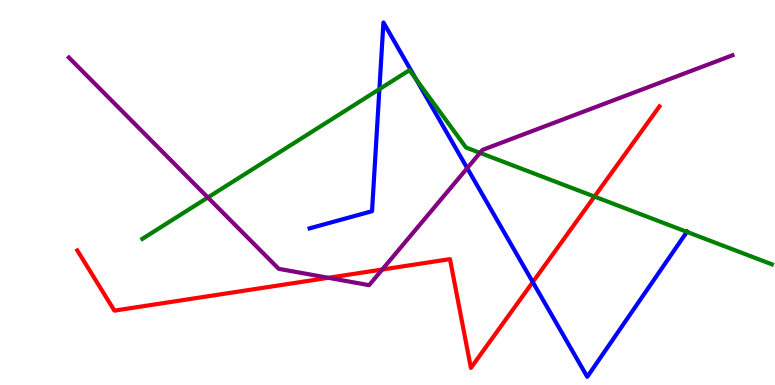[{'lines': ['blue', 'red'], 'intersections': [{'x': 6.87, 'y': 2.67}]}, {'lines': ['green', 'red'], 'intersections': [{'x': 7.67, 'y': 4.89}]}, {'lines': ['purple', 'red'], 'intersections': [{'x': 4.24, 'y': 2.78}, {'x': 4.93, 'y': 3.0}]}, {'lines': ['blue', 'green'], 'intersections': [{'x': 4.9, 'y': 7.68}, {'x': 5.37, 'y': 7.94}, {'x': 8.86, 'y': 3.98}]}, {'lines': ['blue', 'purple'], 'intersections': [{'x': 6.03, 'y': 5.63}]}, {'lines': ['green', 'purple'], 'intersections': [{'x': 2.68, 'y': 4.87}, {'x': 6.19, 'y': 6.03}]}]